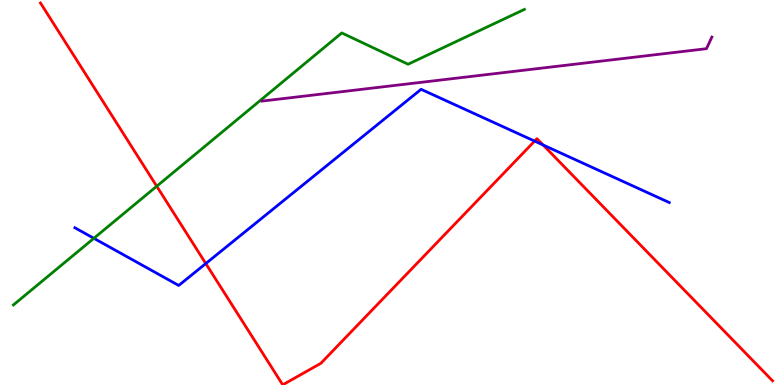[{'lines': ['blue', 'red'], 'intersections': [{'x': 2.66, 'y': 3.15}, {'x': 6.9, 'y': 6.33}, {'x': 7.01, 'y': 6.23}]}, {'lines': ['green', 'red'], 'intersections': [{'x': 2.02, 'y': 5.16}]}, {'lines': ['purple', 'red'], 'intersections': []}, {'lines': ['blue', 'green'], 'intersections': [{'x': 1.21, 'y': 3.81}]}, {'lines': ['blue', 'purple'], 'intersections': []}, {'lines': ['green', 'purple'], 'intersections': []}]